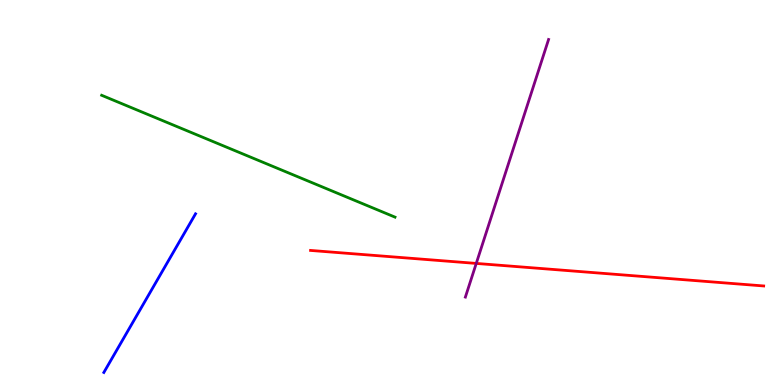[{'lines': ['blue', 'red'], 'intersections': []}, {'lines': ['green', 'red'], 'intersections': []}, {'lines': ['purple', 'red'], 'intersections': [{'x': 6.15, 'y': 3.16}]}, {'lines': ['blue', 'green'], 'intersections': []}, {'lines': ['blue', 'purple'], 'intersections': []}, {'lines': ['green', 'purple'], 'intersections': []}]